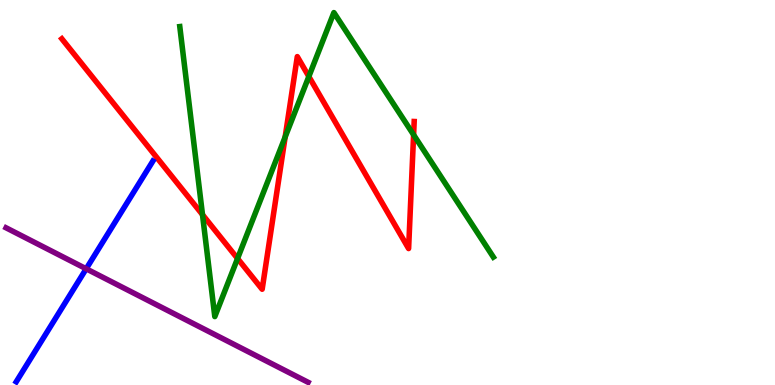[{'lines': ['blue', 'red'], 'intersections': []}, {'lines': ['green', 'red'], 'intersections': [{'x': 2.61, 'y': 4.42}, {'x': 3.07, 'y': 3.29}, {'x': 3.68, 'y': 6.44}, {'x': 3.99, 'y': 8.01}, {'x': 5.34, 'y': 6.5}]}, {'lines': ['purple', 'red'], 'intersections': []}, {'lines': ['blue', 'green'], 'intersections': []}, {'lines': ['blue', 'purple'], 'intersections': [{'x': 1.11, 'y': 3.02}]}, {'lines': ['green', 'purple'], 'intersections': []}]